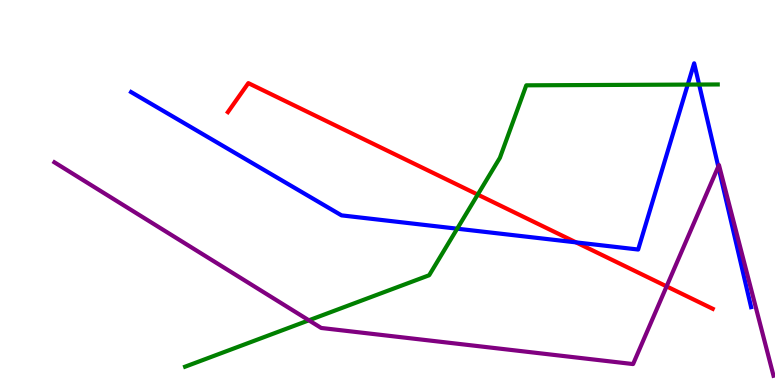[{'lines': ['blue', 'red'], 'intersections': [{'x': 7.43, 'y': 3.7}]}, {'lines': ['green', 'red'], 'intersections': [{'x': 6.16, 'y': 4.95}]}, {'lines': ['purple', 'red'], 'intersections': [{'x': 8.6, 'y': 2.56}]}, {'lines': ['blue', 'green'], 'intersections': [{'x': 5.9, 'y': 4.06}, {'x': 8.87, 'y': 7.8}, {'x': 9.02, 'y': 7.8}]}, {'lines': ['blue', 'purple'], 'intersections': [{'x': 9.27, 'y': 5.67}]}, {'lines': ['green', 'purple'], 'intersections': [{'x': 3.99, 'y': 1.68}]}]